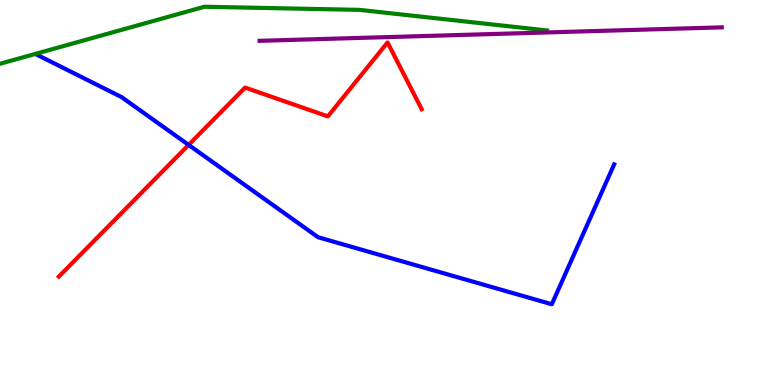[{'lines': ['blue', 'red'], 'intersections': [{'x': 2.43, 'y': 6.24}]}, {'lines': ['green', 'red'], 'intersections': []}, {'lines': ['purple', 'red'], 'intersections': []}, {'lines': ['blue', 'green'], 'intersections': []}, {'lines': ['blue', 'purple'], 'intersections': []}, {'lines': ['green', 'purple'], 'intersections': []}]